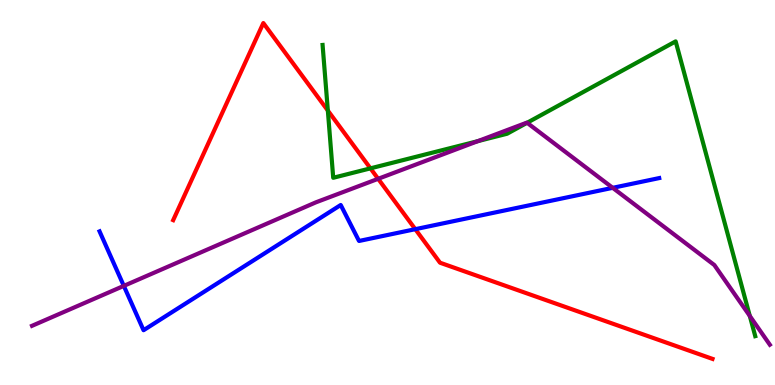[{'lines': ['blue', 'red'], 'intersections': [{'x': 5.36, 'y': 4.05}]}, {'lines': ['green', 'red'], 'intersections': [{'x': 4.23, 'y': 7.13}, {'x': 4.78, 'y': 5.63}]}, {'lines': ['purple', 'red'], 'intersections': [{'x': 4.88, 'y': 5.36}]}, {'lines': ['blue', 'green'], 'intersections': []}, {'lines': ['blue', 'purple'], 'intersections': [{'x': 1.6, 'y': 2.57}, {'x': 7.91, 'y': 5.12}]}, {'lines': ['green', 'purple'], 'intersections': [{'x': 6.17, 'y': 6.33}, {'x': 6.8, 'y': 6.81}, {'x': 9.67, 'y': 1.79}]}]